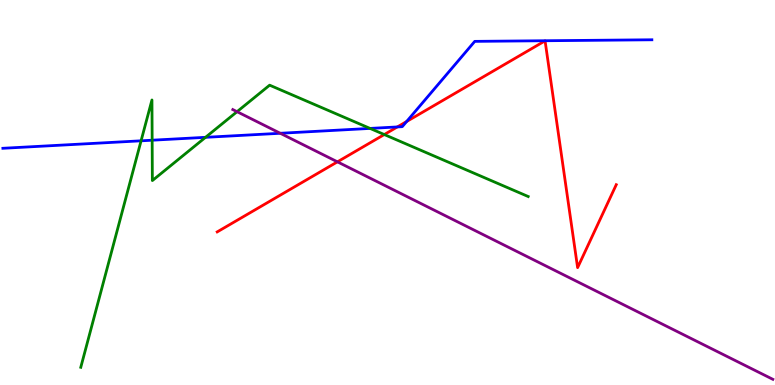[{'lines': ['blue', 'red'], 'intersections': [{'x': 5.13, 'y': 6.7}, {'x': 5.25, 'y': 6.84}]}, {'lines': ['green', 'red'], 'intersections': [{'x': 4.96, 'y': 6.51}]}, {'lines': ['purple', 'red'], 'intersections': [{'x': 4.35, 'y': 5.8}]}, {'lines': ['blue', 'green'], 'intersections': [{'x': 1.82, 'y': 6.34}, {'x': 1.96, 'y': 6.36}, {'x': 2.65, 'y': 6.43}, {'x': 4.77, 'y': 6.66}]}, {'lines': ['blue', 'purple'], 'intersections': [{'x': 3.62, 'y': 6.54}]}, {'lines': ['green', 'purple'], 'intersections': [{'x': 3.06, 'y': 7.1}]}]